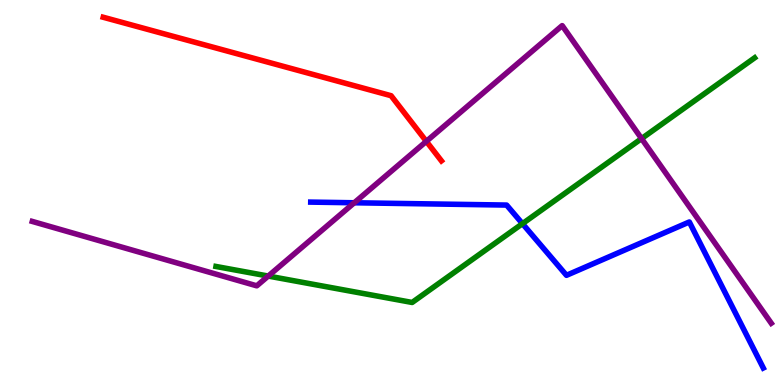[{'lines': ['blue', 'red'], 'intersections': []}, {'lines': ['green', 'red'], 'intersections': []}, {'lines': ['purple', 'red'], 'intersections': [{'x': 5.5, 'y': 6.33}]}, {'lines': ['blue', 'green'], 'intersections': [{'x': 6.74, 'y': 4.19}]}, {'lines': ['blue', 'purple'], 'intersections': [{'x': 4.57, 'y': 4.73}]}, {'lines': ['green', 'purple'], 'intersections': [{'x': 3.46, 'y': 2.83}, {'x': 8.28, 'y': 6.4}]}]